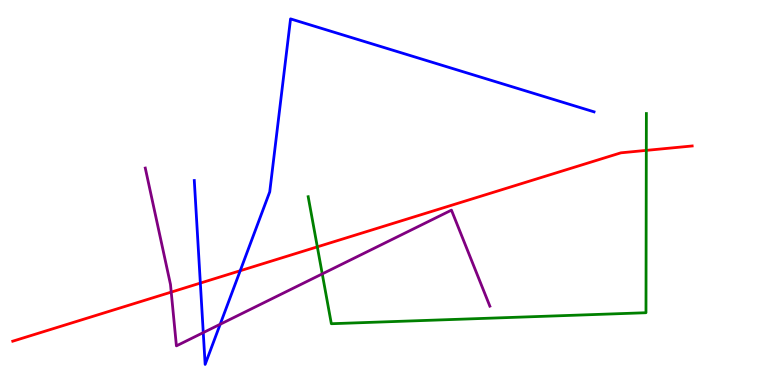[{'lines': ['blue', 'red'], 'intersections': [{'x': 2.59, 'y': 2.65}, {'x': 3.1, 'y': 2.97}]}, {'lines': ['green', 'red'], 'intersections': [{'x': 4.09, 'y': 3.59}, {'x': 8.34, 'y': 6.09}]}, {'lines': ['purple', 'red'], 'intersections': [{'x': 2.21, 'y': 2.41}]}, {'lines': ['blue', 'green'], 'intersections': []}, {'lines': ['blue', 'purple'], 'intersections': [{'x': 2.62, 'y': 1.36}, {'x': 2.84, 'y': 1.58}]}, {'lines': ['green', 'purple'], 'intersections': [{'x': 4.16, 'y': 2.89}]}]